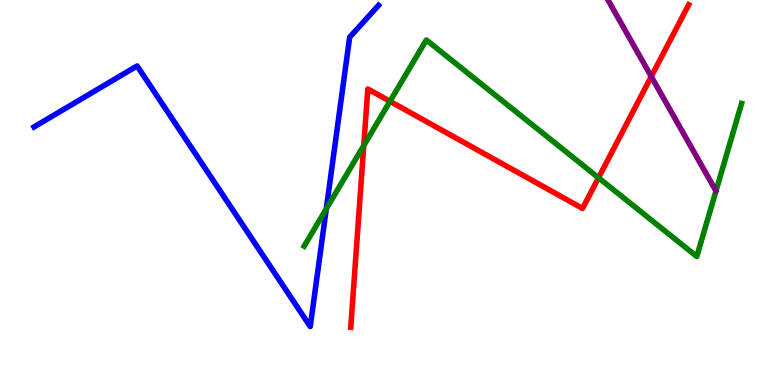[{'lines': ['blue', 'red'], 'intersections': []}, {'lines': ['green', 'red'], 'intersections': [{'x': 4.69, 'y': 6.22}, {'x': 5.03, 'y': 7.37}, {'x': 7.72, 'y': 5.38}]}, {'lines': ['purple', 'red'], 'intersections': [{'x': 8.4, 'y': 8.01}]}, {'lines': ['blue', 'green'], 'intersections': [{'x': 4.21, 'y': 4.58}]}, {'lines': ['blue', 'purple'], 'intersections': []}, {'lines': ['green', 'purple'], 'intersections': []}]